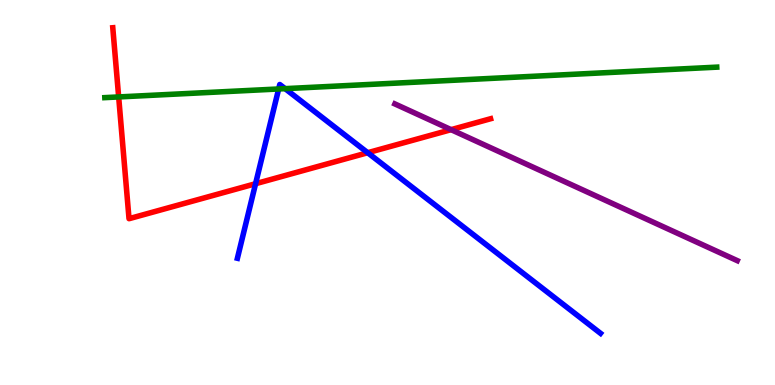[{'lines': ['blue', 'red'], 'intersections': [{'x': 3.3, 'y': 5.23}, {'x': 4.74, 'y': 6.03}]}, {'lines': ['green', 'red'], 'intersections': [{'x': 1.53, 'y': 7.48}]}, {'lines': ['purple', 'red'], 'intersections': [{'x': 5.82, 'y': 6.63}]}, {'lines': ['blue', 'green'], 'intersections': [{'x': 3.6, 'y': 7.69}, {'x': 3.68, 'y': 7.7}]}, {'lines': ['blue', 'purple'], 'intersections': []}, {'lines': ['green', 'purple'], 'intersections': []}]